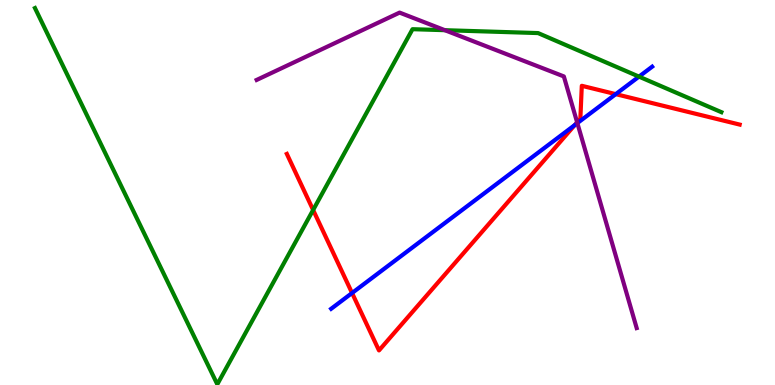[{'lines': ['blue', 'red'], 'intersections': [{'x': 4.54, 'y': 2.39}, {'x': 7.42, 'y': 6.75}, {'x': 7.95, 'y': 7.55}]}, {'lines': ['green', 'red'], 'intersections': [{'x': 4.04, 'y': 4.55}]}, {'lines': ['purple', 'red'], 'intersections': [{'x': 7.45, 'y': 6.82}]}, {'lines': ['blue', 'green'], 'intersections': [{'x': 8.25, 'y': 8.01}]}, {'lines': ['blue', 'purple'], 'intersections': [{'x': 7.45, 'y': 6.8}]}, {'lines': ['green', 'purple'], 'intersections': [{'x': 5.74, 'y': 9.22}]}]